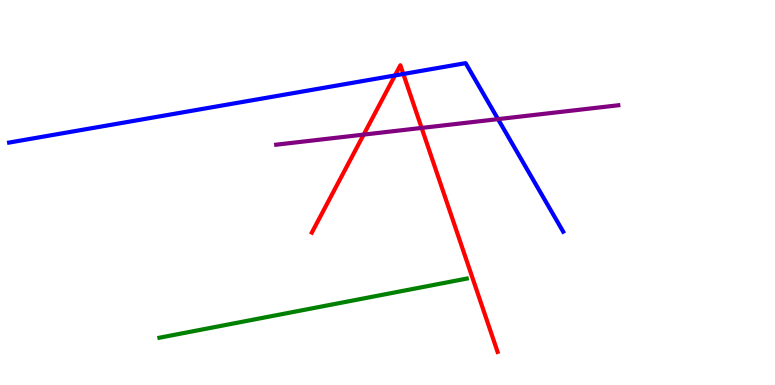[{'lines': ['blue', 'red'], 'intersections': [{'x': 5.1, 'y': 8.04}, {'x': 5.2, 'y': 8.08}]}, {'lines': ['green', 'red'], 'intersections': []}, {'lines': ['purple', 'red'], 'intersections': [{'x': 4.69, 'y': 6.5}, {'x': 5.44, 'y': 6.68}]}, {'lines': ['blue', 'green'], 'intersections': []}, {'lines': ['blue', 'purple'], 'intersections': [{'x': 6.43, 'y': 6.91}]}, {'lines': ['green', 'purple'], 'intersections': []}]